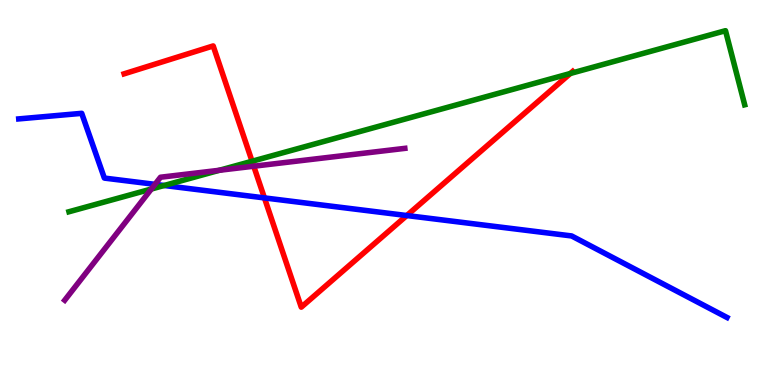[{'lines': ['blue', 'red'], 'intersections': [{'x': 3.41, 'y': 4.86}, {'x': 5.25, 'y': 4.4}]}, {'lines': ['green', 'red'], 'intersections': [{'x': 3.25, 'y': 5.81}, {'x': 7.36, 'y': 8.09}]}, {'lines': ['purple', 'red'], 'intersections': [{'x': 3.27, 'y': 5.68}]}, {'lines': ['blue', 'green'], 'intersections': [{'x': 2.12, 'y': 5.18}]}, {'lines': ['blue', 'purple'], 'intersections': [{'x': 2.0, 'y': 5.21}]}, {'lines': ['green', 'purple'], 'intersections': [{'x': 1.95, 'y': 5.09}, {'x': 2.83, 'y': 5.58}]}]